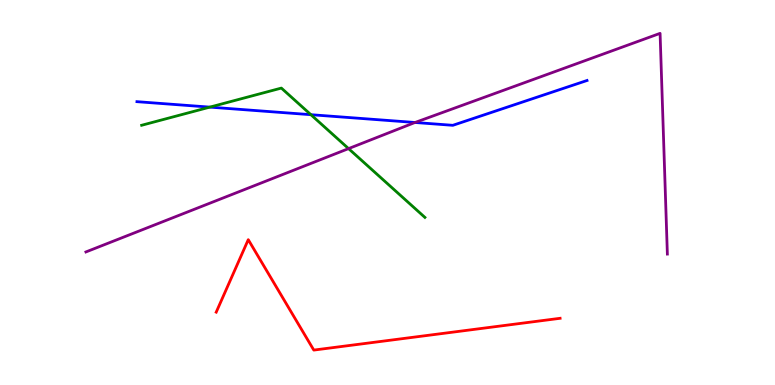[{'lines': ['blue', 'red'], 'intersections': []}, {'lines': ['green', 'red'], 'intersections': []}, {'lines': ['purple', 'red'], 'intersections': []}, {'lines': ['blue', 'green'], 'intersections': [{'x': 2.71, 'y': 7.22}, {'x': 4.01, 'y': 7.02}]}, {'lines': ['blue', 'purple'], 'intersections': [{'x': 5.36, 'y': 6.82}]}, {'lines': ['green', 'purple'], 'intersections': [{'x': 4.5, 'y': 6.14}]}]